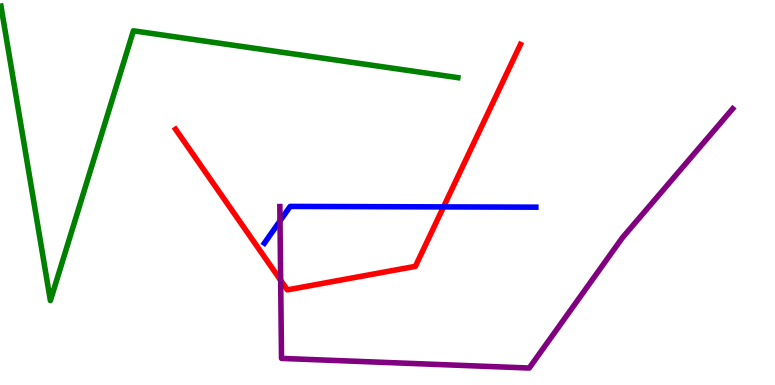[{'lines': ['blue', 'red'], 'intersections': [{'x': 5.72, 'y': 4.63}]}, {'lines': ['green', 'red'], 'intersections': []}, {'lines': ['purple', 'red'], 'intersections': [{'x': 3.62, 'y': 2.72}]}, {'lines': ['blue', 'green'], 'intersections': []}, {'lines': ['blue', 'purple'], 'intersections': [{'x': 3.61, 'y': 4.26}]}, {'lines': ['green', 'purple'], 'intersections': []}]